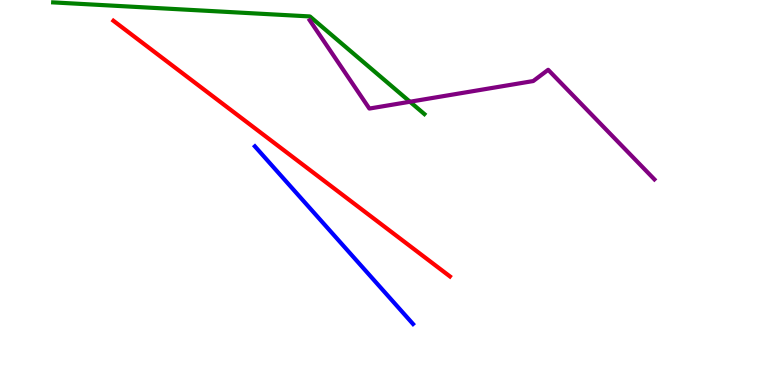[{'lines': ['blue', 'red'], 'intersections': []}, {'lines': ['green', 'red'], 'intersections': []}, {'lines': ['purple', 'red'], 'intersections': []}, {'lines': ['blue', 'green'], 'intersections': []}, {'lines': ['blue', 'purple'], 'intersections': []}, {'lines': ['green', 'purple'], 'intersections': [{'x': 5.29, 'y': 7.36}]}]